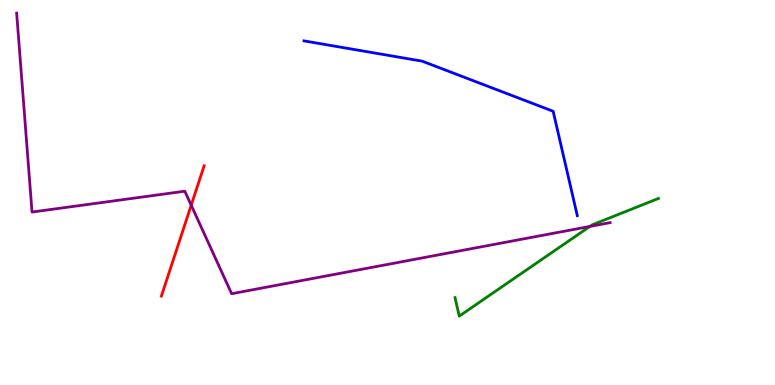[{'lines': ['blue', 'red'], 'intersections': []}, {'lines': ['green', 'red'], 'intersections': []}, {'lines': ['purple', 'red'], 'intersections': [{'x': 2.47, 'y': 4.67}]}, {'lines': ['blue', 'green'], 'intersections': []}, {'lines': ['blue', 'purple'], 'intersections': []}, {'lines': ['green', 'purple'], 'intersections': [{'x': 7.61, 'y': 4.12}]}]